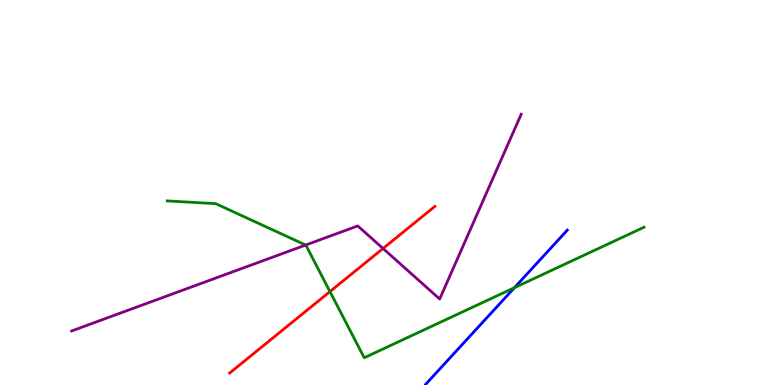[{'lines': ['blue', 'red'], 'intersections': []}, {'lines': ['green', 'red'], 'intersections': [{'x': 4.26, 'y': 2.43}]}, {'lines': ['purple', 'red'], 'intersections': [{'x': 4.94, 'y': 3.55}]}, {'lines': ['blue', 'green'], 'intersections': [{'x': 6.64, 'y': 2.53}]}, {'lines': ['blue', 'purple'], 'intersections': []}, {'lines': ['green', 'purple'], 'intersections': [{'x': 3.94, 'y': 3.64}]}]